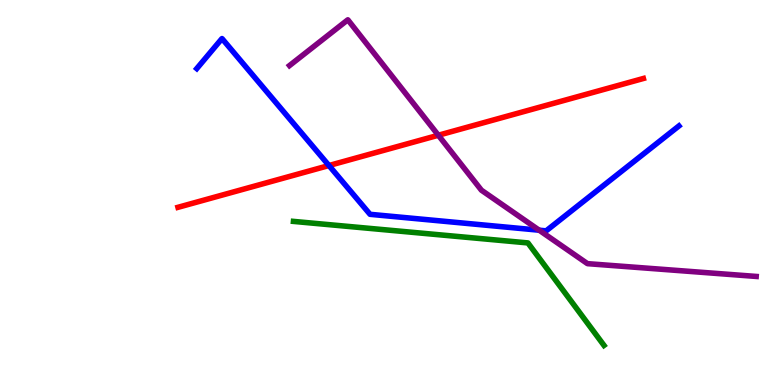[{'lines': ['blue', 'red'], 'intersections': [{'x': 4.24, 'y': 5.7}]}, {'lines': ['green', 'red'], 'intersections': []}, {'lines': ['purple', 'red'], 'intersections': [{'x': 5.66, 'y': 6.49}]}, {'lines': ['blue', 'green'], 'intersections': []}, {'lines': ['blue', 'purple'], 'intersections': [{'x': 6.96, 'y': 4.02}]}, {'lines': ['green', 'purple'], 'intersections': []}]